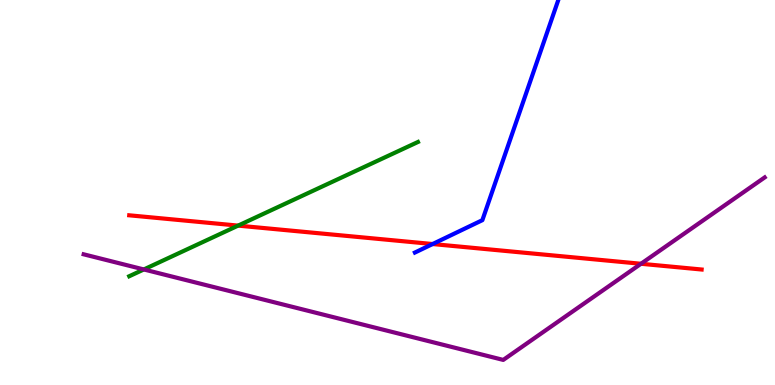[{'lines': ['blue', 'red'], 'intersections': [{'x': 5.58, 'y': 3.66}]}, {'lines': ['green', 'red'], 'intersections': [{'x': 3.07, 'y': 4.14}]}, {'lines': ['purple', 'red'], 'intersections': [{'x': 8.27, 'y': 3.15}]}, {'lines': ['blue', 'green'], 'intersections': []}, {'lines': ['blue', 'purple'], 'intersections': []}, {'lines': ['green', 'purple'], 'intersections': [{'x': 1.86, 'y': 3.0}]}]